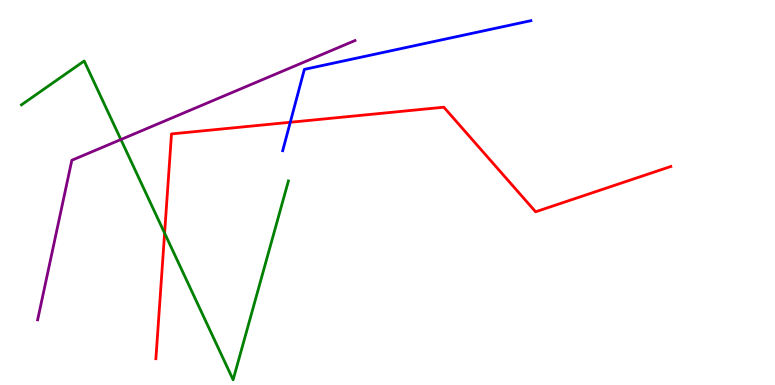[{'lines': ['blue', 'red'], 'intersections': [{'x': 3.75, 'y': 6.82}]}, {'lines': ['green', 'red'], 'intersections': [{'x': 2.12, 'y': 3.94}]}, {'lines': ['purple', 'red'], 'intersections': []}, {'lines': ['blue', 'green'], 'intersections': []}, {'lines': ['blue', 'purple'], 'intersections': []}, {'lines': ['green', 'purple'], 'intersections': [{'x': 1.56, 'y': 6.38}]}]